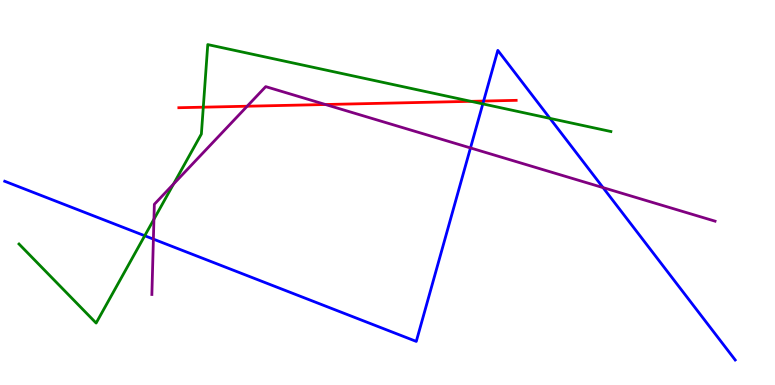[{'lines': ['blue', 'red'], 'intersections': [{'x': 6.24, 'y': 7.38}]}, {'lines': ['green', 'red'], 'intersections': [{'x': 2.62, 'y': 7.22}, {'x': 6.08, 'y': 7.37}]}, {'lines': ['purple', 'red'], 'intersections': [{'x': 3.19, 'y': 7.24}, {'x': 4.2, 'y': 7.29}]}, {'lines': ['blue', 'green'], 'intersections': [{'x': 1.87, 'y': 3.88}, {'x': 6.23, 'y': 7.3}, {'x': 7.1, 'y': 6.93}]}, {'lines': ['blue', 'purple'], 'intersections': [{'x': 1.98, 'y': 3.79}, {'x': 6.07, 'y': 6.16}, {'x': 7.78, 'y': 5.13}]}, {'lines': ['green', 'purple'], 'intersections': [{'x': 1.99, 'y': 4.31}, {'x': 2.24, 'y': 5.22}]}]